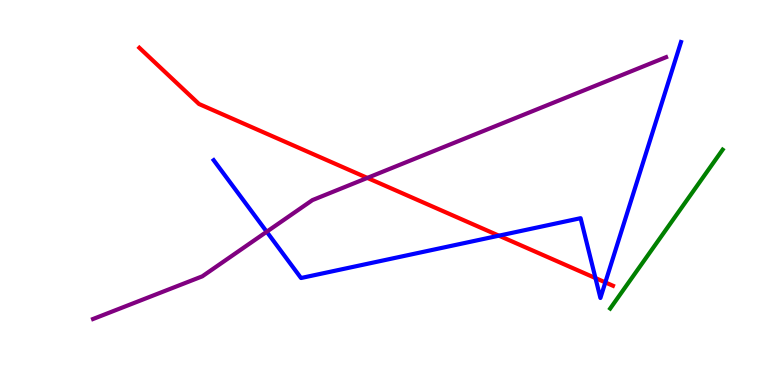[{'lines': ['blue', 'red'], 'intersections': [{'x': 6.44, 'y': 3.88}, {'x': 7.68, 'y': 2.78}, {'x': 7.81, 'y': 2.67}]}, {'lines': ['green', 'red'], 'intersections': []}, {'lines': ['purple', 'red'], 'intersections': [{'x': 4.74, 'y': 5.38}]}, {'lines': ['blue', 'green'], 'intersections': []}, {'lines': ['blue', 'purple'], 'intersections': [{'x': 3.44, 'y': 3.98}]}, {'lines': ['green', 'purple'], 'intersections': []}]